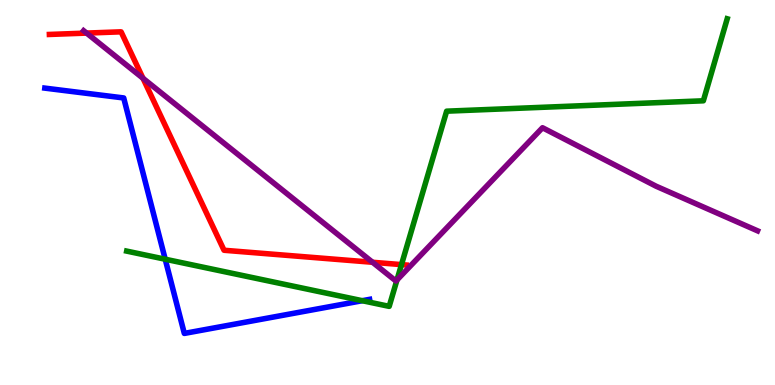[{'lines': ['blue', 'red'], 'intersections': []}, {'lines': ['green', 'red'], 'intersections': [{'x': 5.18, 'y': 3.13}]}, {'lines': ['purple', 'red'], 'intersections': [{'x': 1.12, 'y': 9.14}, {'x': 1.84, 'y': 7.97}, {'x': 4.81, 'y': 3.19}]}, {'lines': ['blue', 'green'], 'intersections': [{'x': 2.13, 'y': 3.27}, {'x': 4.67, 'y': 2.19}]}, {'lines': ['blue', 'purple'], 'intersections': []}, {'lines': ['green', 'purple'], 'intersections': [{'x': 5.12, 'y': 2.73}]}]